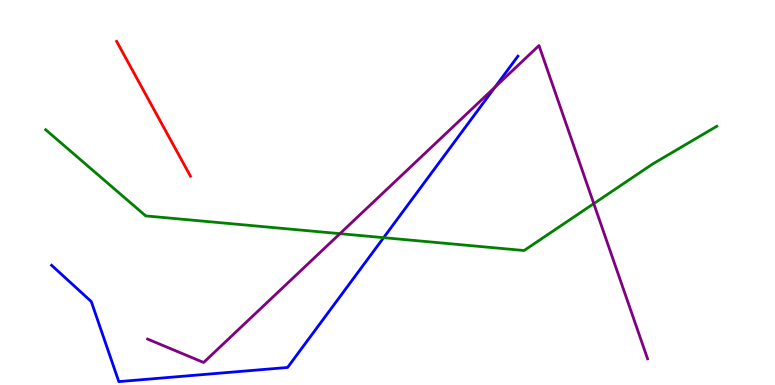[{'lines': ['blue', 'red'], 'intersections': []}, {'lines': ['green', 'red'], 'intersections': []}, {'lines': ['purple', 'red'], 'intersections': []}, {'lines': ['blue', 'green'], 'intersections': [{'x': 4.95, 'y': 3.83}]}, {'lines': ['blue', 'purple'], 'intersections': [{'x': 6.39, 'y': 7.74}]}, {'lines': ['green', 'purple'], 'intersections': [{'x': 4.39, 'y': 3.93}, {'x': 7.66, 'y': 4.71}]}]